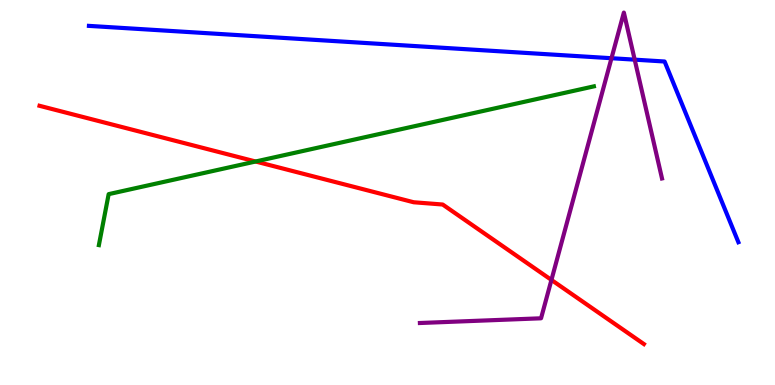[{'lines': ['blue', 'red'], 'intersections': []}, {'lines': ['green', 'red'], 'intersections': [{'x': 3.3, 'y': 5.81}]}, {'lines': ['purple', 'red'], 'intersections': [{'x': 7.12, 'y': 2.73}]}, {'lines': ['blue', 'green'], 'intersections': []}, {'lines': ['blue', 'purple'], 'intersections': [{'x': 7.89, 'y': 8.49}, {'x': 8.19, 'y': 8.45}]}, {'lines': ['green', 'purple'], 'intersections': []}]